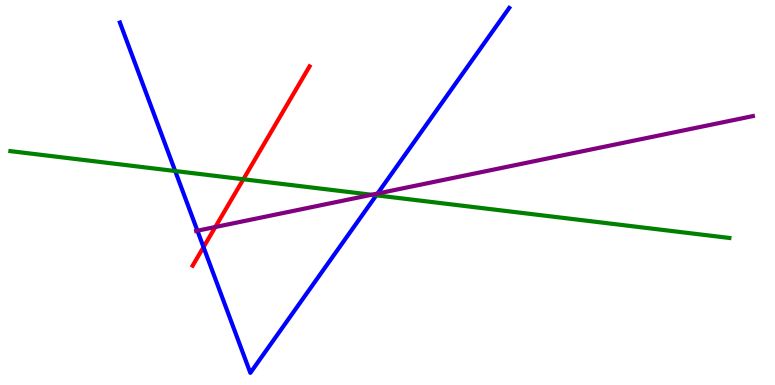[{'lines': ['blue', 'red'], 'intersections': [{'x': 2.63, 'y': 3.58}]}, {'lines': ['green', 'red'], 'intersections': [{'x': 3.14, 'y': 5.34}]}, {'lines': ['purple', 'red'], 'intersections': [{'x': 2.78, 'y': 4.1}]}, {'lines': ['blue', 'green'], 'intersections': [{'x': 2.26, 'y': 5.56}, {'x': 4.86, 'y': 4.93}]}, {'lines': ['blue', 'purple'], 'intersections': [{'x': 2.55, 'y': 4.01}, {'x': 4.87, 'y': 4.97}]}, {'lines': ['green', 'purple'], 'intersections': [{'x': 4.8, 'y': 4.94}]}]